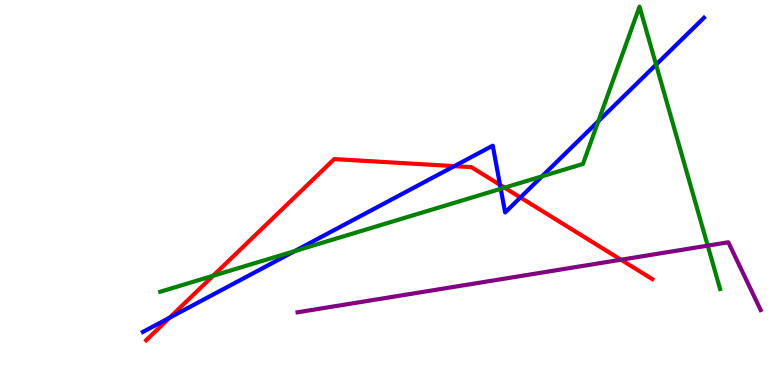[{'lines': ['blue', 'red'], 'intersections': [{'x': 2.19, 'y': 1.75}, {'x': 5.86, 'y': 5.68}, {'x': 6.45, 'y': 5.2}, {'x': 6.72, 'y': 4.87}]}, {'lines': ['green', 'red'], 'intersections': [{'x': 2.75, 'y': 2.84}, {'x': 6.51, 'y': 5.13}]}, {'lines': ['purple', 'red'], 'intersections': [{'x': 8.01, 'y': 3.25}]}, {'lines': ['blue', 'green'], 'intersections': [{'x': 3.8, 'y': 3.48}, {'x': 6.46, 'y': 5.1}, {'x': 6.99, 'y': 5.42}, {'x': 7.72, 'y': 6.85}, {'x': 8.47, 'y': 8.32}]}, {'lines': ['blue', 'purple'], 'intersections': []}, {'lines': ['green', 'purple'], 'intersections': [{'x': 9.13, 'y': 3.62}]}]